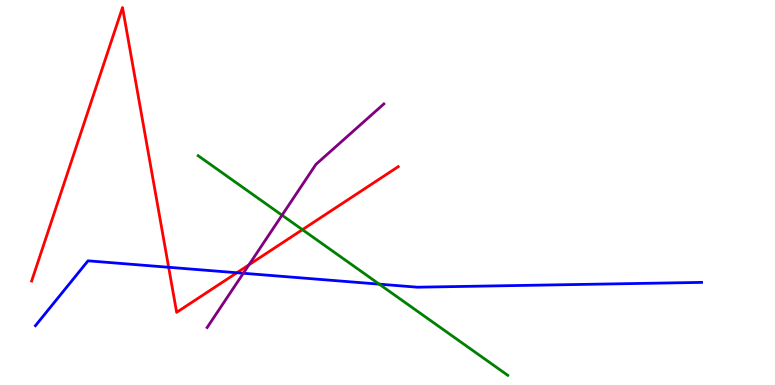[{'lines': ['blue', 'red'], 'intersections': [{'x': 2.18, 'y': 3.06}, {'x': 3.06, 'y': 2.92}]}, {'lines': ['green', 'red'], 'intersections': [{'x': 3.9, 'y': 4.03}]}, {'lines': ['purple', 'red'], 'intersections': [{'x': 3.21, 'y': 3.12}]}, {'lines': ['blue', 'green'], 'intersections': [{'x': 4.89, 'y': 2.62}]}, {'lines': ['blue', 'purple'], 'intersections': [{'x': 3.14, 'y': 2.9}]}, {'lines': ['green', 'purple'], 'intersections': [{'x': 3.64, 'y': 4.41}]}]